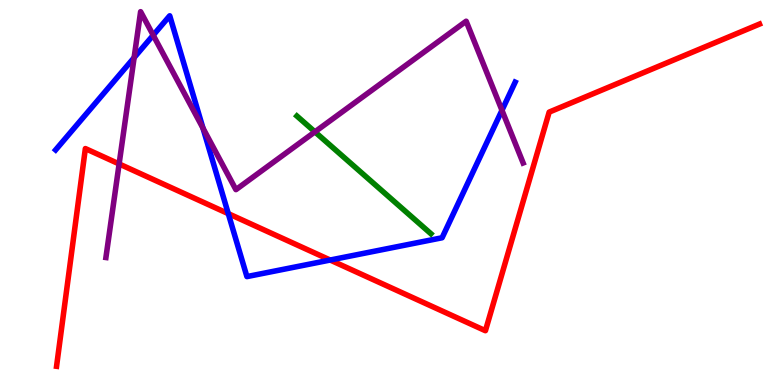[{'lines': ['blue', 'red'], 'intersections': [{'x': 2.95, 'y': 4.45}, {'x': 4.26, 'y': 3.25}]}, {'lines': ['green', 'red'], 'intersections': []}, {'lines': ['purple', 'red'], 'intersections': [{'x': 1.54, 'y': 5.74}]}, {'lines': ['blue', 'green'], 'intersections': []}, {'lines': ['blue', 'purple'], 'intersections': [{'x': 1.73, 'y': 8.5}, {'x': 1.98, 'y': 9.09}, {'x': 2.62, 'y': 6.67}, {'x': 6.48, 'y': 7.14}]}, {'lines': ['green', 'purple'], 'intersections': [{'x': 4.06, 'y': 6.58}]}]